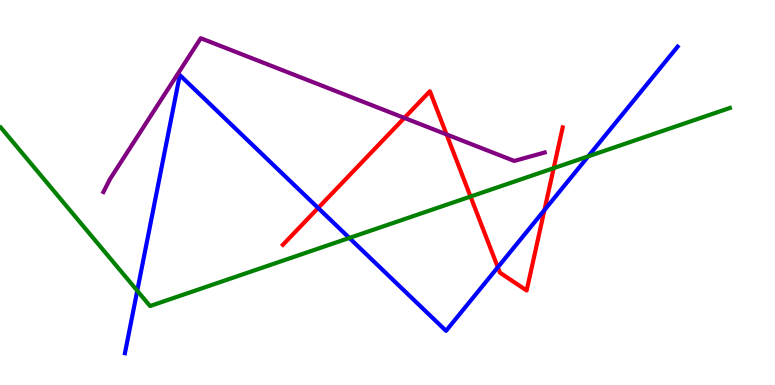[{'lines': ['blue', 'red'], 'intersections': [{'x': 4.1, 'y': 4.6}, {'x': 6.42, 'y': 3.06}, {'x': 7.02, 'y': 4.54}]}, {'lines': ['green', 'red'], 'intersections': [{'x': 6.07, 'y': 4.89}, {'x': 7.14, 'y': 5.63}]}, {'lines': ['purple', 'red'], 'intersections': [{'x': 5.22, 'y': 6.94}, {'x': 5.76, 'y': 6.51}]}, {'lines': ['blue', 'green'], 'intersections': [{'x': 1.77, 'y': 2.45}, {'x': 4.51, 'y': 3.82}, {'x': 7.59, 'y': 5.94}]}, {'lines': ['blue', 'purple'], 'intersections': []}, {'lines': ['green', 'purple'], 'intersections': []}]